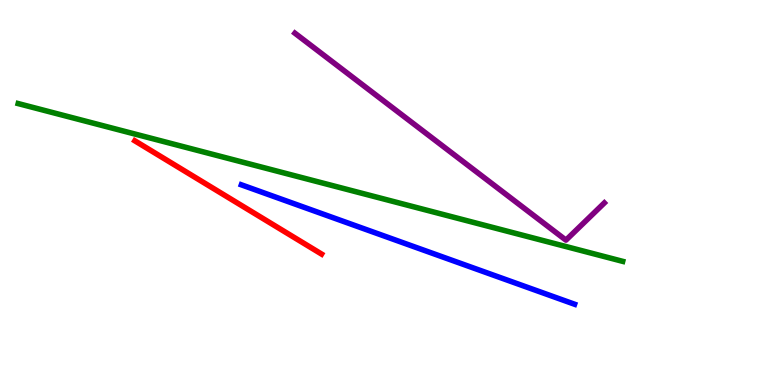[{'lines': ['blue', 'red'], 'intersections': []}, {'lines': ['green', 'red'], 'intersections': []}, {'lines': ['purple', 'red'], 'intersections': []}, {'lines': ['blue', 'green'], 'intersections': []}, {'lines': ['blue', 'purple'], 'intersections': []}, {'lines': ['green', 'purple'], 'intersections': []}]